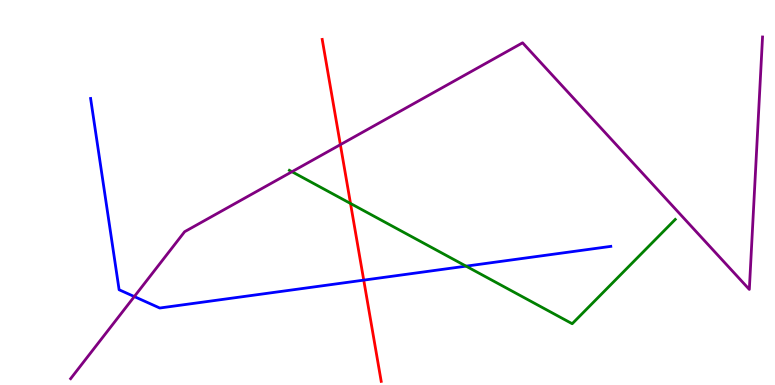[{'lines': ['blue', 'red'], 'intersections': [{'x': 4.69, 'y': 2.72}]}, {'lines': ['green', 'red'], 'intersections': [{'x': 4.52, 'y': 4.71}]}, {'lines': ['purple', 'red'], 'intersections': [{'x': 4.39, 'y': 6.24}]}, {'lines': ['blue', 'green'], 'intersections': [{'x': 6.01, 'y': 3.09}]}, {'lines': ['blue', 'purple'], 'intersections': [{'x': 1.73, 'y': 2.3}]}, {'lines': ['green', 'purple'], 'intersections': [{'x': 3.77, 'y': 5.54}]}]